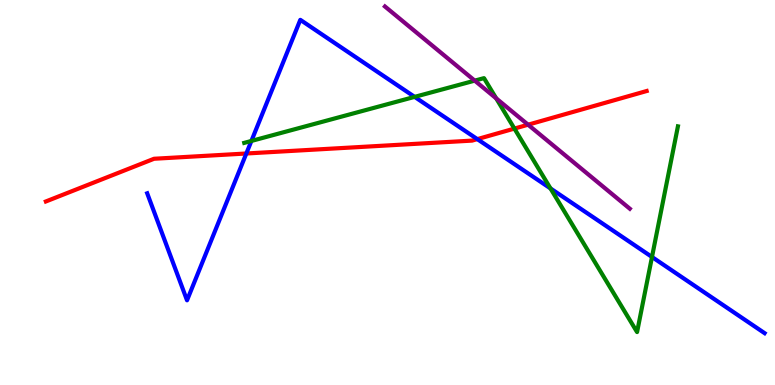[{'lines': ['blue', 'red'], 'intersections': [{'x': 3.18, 'y': 6.01}, {'x': 6.16, 'y': 6.39}]}, {'lines': ['green', 'red'], 'intersections': [{'x': 6.64, 'y': 6.66}]}, {'lines': ['purple', 'red'], 'intersections': [{'x': 6.81, 'y': 6.76}]}, {'lines': ['blue', 'green'], 'intersections': [{'x': 3.24, 'y': 6.34}, {'x': 5.35, 'y': 7.48}, {'x': 7.1, 'y': 5.11}, {'x': 8.41, 'y': 3.33}]}, {'lines': ['blue', 'purple'], 'intersections': []}, {'lines': ['green', 'purple'], 'intersections': [{'x': 6.13, 'y': 7.91}, {'x': 6.4, 'y': 7.44}]}]